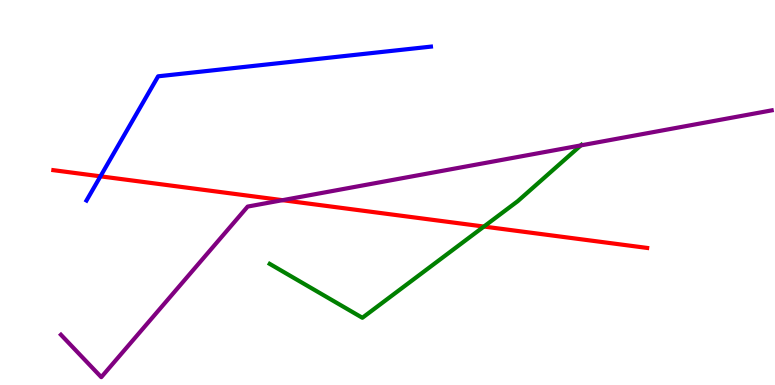[{'lines': ['blue', 'red'], 'intersections': [{'x': 1.3, 'y': 5.42}]}, {'lines': ['green', 'red'], 'intersections': [{'x': 6.24, 'y': 4.12}]}, {'lines': ['purple', 'red'], 'intersections': [{'x': 3.65, 'y': 4.8}]}, {'lines': ['blue', 'green'], 'intersections': []}, {'lines': ['blue', 'purple'], 'intersections': []}, {'lines': ['green', 'purple'], 'intersections': [{'x': 7.49, 'y': 6.22}]}]